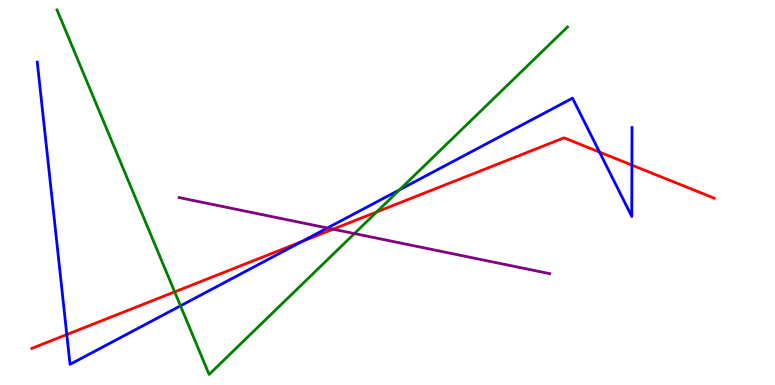[{'lines': ['blue', 'red'], 'intersections': [{'x': 0.862, 'y': 1.31}, {'x': 3.89, 'y': 3.73}, {'x': 7.74, 'y': 6.05}, {'x': 8.15, 'y': 5.71}]}, {'lines': ['green', 'red'], 'intersections': [{'x': 2.25, 'y': 2.42}, {'x': 4.86, 'y': 4.49}]}, {'lines': ['purple', 'red'], 'intersections': [{'x': 4.3, 'y': 4.05}]}, {'lines': ['blue', 'green'], 'intersections': [{'x': 2.33, 'y': 2.06}, {'x': 5.16, 'y': 5.07}]}, {'lines': ['blue', 'purple'], 'intersections': [{'x': 4.22, 'y': 4.08}]}, {'lines': ['green', 'purple'], 'intersections': [{'x': 4.57, 'y': 3.93}]}]